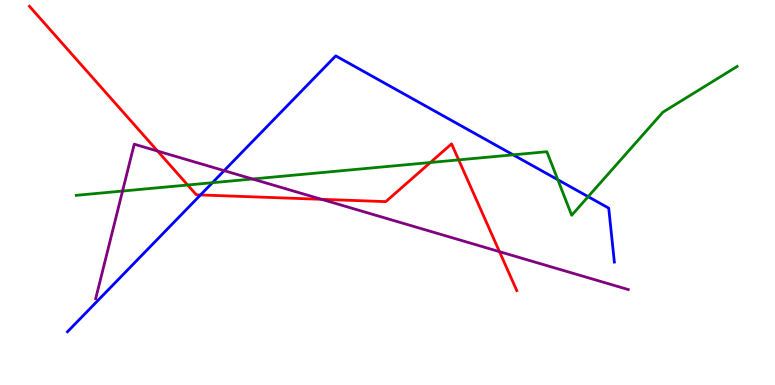[{'lines': ['blue', 'red'], 'intersections': [{'x': 2.59, 'y': 4.94}]}, {'lines': ['green', 'red'], 'intersections': [{'x': 2.42, 'y': 5.19}, {'x': 5.55, 'y': 5.78}, {'x': 5.92, 'y': 5.85}]}, {'lines': ['purple', 'red'], 'intersections': [{'x': 2.03, 'y': 6.08}, {'x': 4.15, 'y': 4.82}, {'x': 6.44, 'y': 3.46}]}, {'lines': ['blue', 'green'], 'intersections': [{'x': 2.74, 'y': 5.25}, {'x': 6.62, 'y': 5.98}, {'x': 7.2, 'y': 5.33}, {'x': 7.59, 'y': 4.89}]}, {'lines': ['blue', 'purple'], 'intersections': [{'x': 2.89, 'y': 5.57}]}, {'lines': ['green', 'purple'], 'intersections': [{'x': 1.58, 'y': 5.04}, {'x': 3.26, 'y': 5.35}]}]